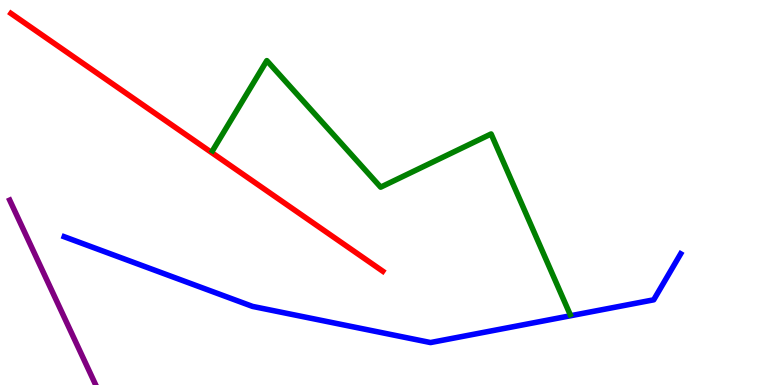[{'lines': ['blue', 'red'], 'intersections': []}, {'lines': ['green', 'red'], 'intersections': []}, {'lines': ['purple', 'red'], 'intersections': []}, {'lines': ['blue', 'green'], 'intersections': []}, {'lines': ['blue', 'purple'], 'intersections': []}, {'lines': ['green', 'purple'], 'intersections': []}]